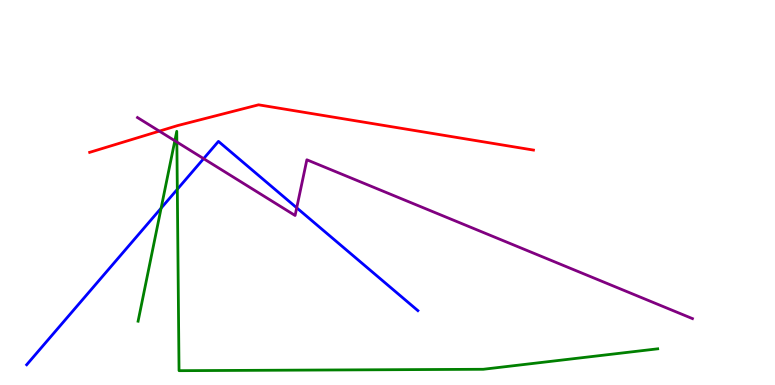[{'lines': ['blue', 'red'], 'intersections': []}, {'lines': ['green', 'red'], 'intersections': []}, {'lines': ['purple', 'red'], 'intersections': [{'x': 2.06, 'y': 6.59}]}, {'lines': ['blue', 'green'], 'intersections': [{'x': 2.08, 'y': 4.59}, {'x': 2.29, 'y': 5.08}]}, {'lines': ['blue', 'purple'], 'intersections': [{'x': 2.63, 'y': 5.88}, {'x': 3.83, 'y': 4.6}]}, {'lines': ['green', 'purple'], 'intersections': [{'x': 2.26, 'y': 6.34}, {'x': 2.28, 'y': 6.31}]}]